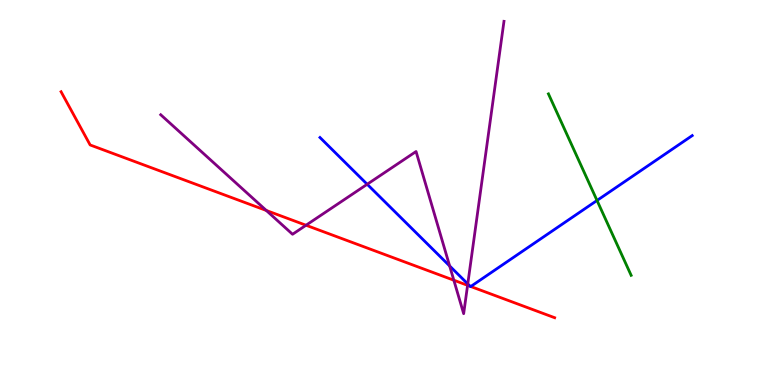[{'lines': ['blue', 'red'], 'intersections': [{'x': 6.07, 'y': 2.56}, {'x': 6.07, 'y': 2.56}]}, {'lines': ['green', 'red'], 'intersections': []}, {'lines': ['purple', 'red'], 'intersections': [{'x': 3.44, 'y': 4.53}, {'x': 3.95, 'y': 4.15}, {'x': 5.86, 'y': 2.72}, {'x': 6.03, 'y': 2.59}]}, {'lines': ['blue', 'green'], 'intersections': [{'x': 7.7, 'y': 4.79}]}, {'lines': ['blue', 'purple'], 'intersections': [{'x': 4.74, 'y': 5.21}, {'x': 5.8, 'y': 3.09}, {'x': 6.04, 'y': 2.63}]}, {'lines': ['green', 'purple'], 'intersections': []}]